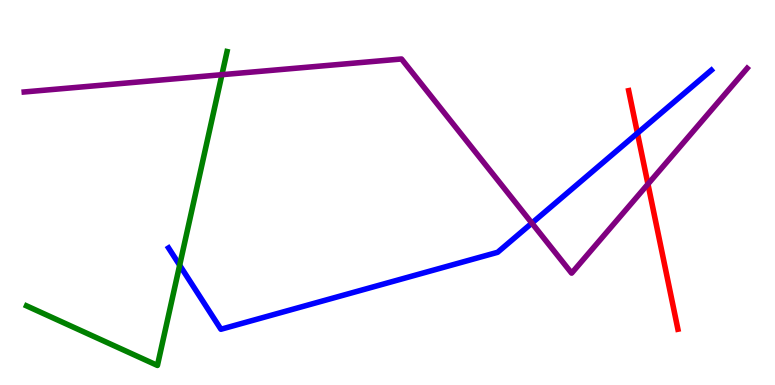[{'lines': ['blue', 'red'], 'intersections': [{'x': 8.23, 'y': 6.54}]}, {'lines': ['green', 'red'], 'intersections': []}, {'lines': ['purple', 'red'], 'intersections': [{'x': 8.36, 'y': 5.22}]}, {'lines': ['blue', 'green'], 'intersections': [{'x': 2.32, 'y': 3.11}]}, {'lines': ['blue', 'purple'], 'intersections': [{'x': 6.86, 'y': 4.2}]}, {'lines': ['green', 'purple'], 'intersections': [{'x': 2.86, 'y': 8.06}]}]